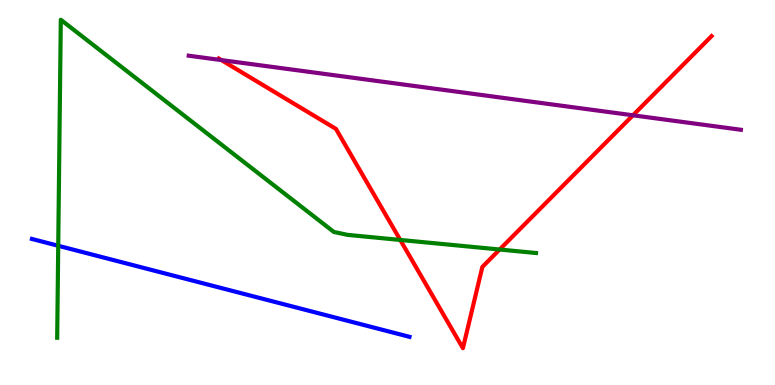[{'lines': ['blue', 'red'], 'intersections': []}, {'lines': ['green', 'red'], 'intersections': [{'x': 5.16, 'y': 3.77}, {'x': 6.45, 'y': 3.52}]}, {'lines': ['purple', 'red'], 'intersections': [{'x': 2.86, 'y': 8.44}, {'x': 8.17, 'y': 7.01}]}, {'lines': ['blue', 'green'], 'intersections': [{'x': 0.751, 'y': 3.62}]}, {'lines': ['blue', 'purple'], 'intersections': []}, {'lines': ['green', 'purple'], 'intersections': []}]